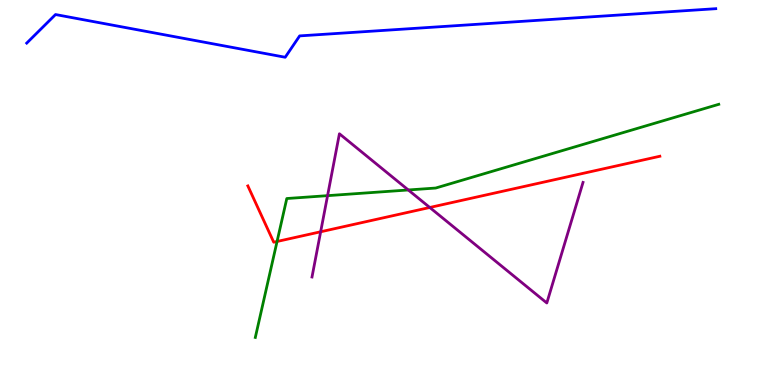[{'lines': ['blue', 'red'], 'intersections': []}, {'lines': ['green', 'red'], 'intersections': [{'x': 3.58, 'y': 3.73}]}, {'lines': ['purple', 'red'], 'intersections': [{'x': 4.14, 'y': 3.98}, {'x': 5.55, 'y': 4.61}]}, {'lines': ['blue', 'green'], 'intersections': []}, {'lines': ['blue', 'purple'], 'intersections': []}, {'lines': ['green', 'purple'], 'intersections': [{'x': 4.23, 'y': 4.92}, {'x': 5.27, 'y': 5.07}]}]